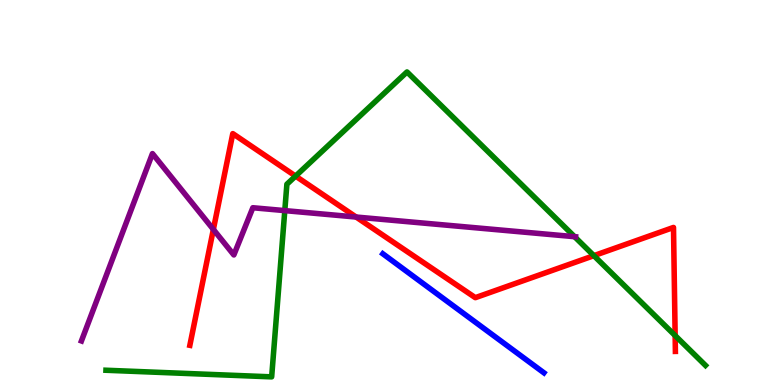[{'lines': ['blue', 'red'], 'intersections': []}, {'lines': ['green', 'red'], 'intersections': [{'x': 3.81, 'y': 5.43}, {'x': 7.66, 'y': 3.36}, {'x': 8.71, 'y': 1.28}]}, {'lines': ['purple', 'red'], 'intersections': [{'x': 2.75, 'y': 4.04}, {'x': 4.6, 'y': 4.36}]}, {'lines': ['blue', 'green'], 'intersections': []}, {'lines': ['blue', 'purple'], 'intersections': []}, {'lines': ['green', 'purple'], 'intersections': [{'x': 3.67, 'y': 4.53}, {'x': 7.41, 'y': 3.85}]}]